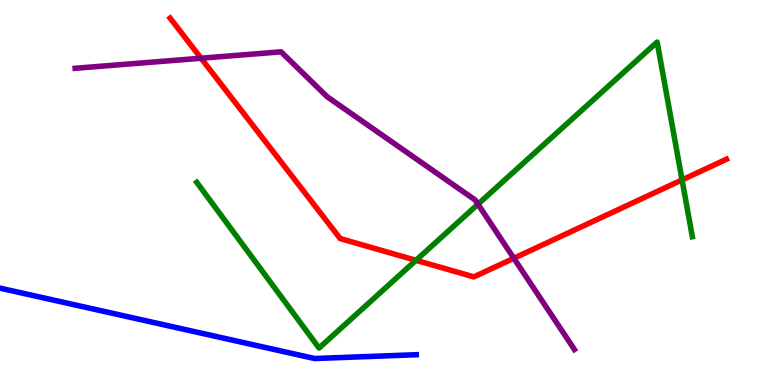[{'lines': ['blue', 'red'], 'intersections': []}, {'lines': ['green', 'red'], 'intersections': [{'x': 5.37, 'y': 3.24}, {'x': 8.8, 'y': 5.33}]}, {'lines': ['purple', 'red'], 'intersections': [{'x': 2.59, 'y': 8.49}, {'x': 6.63, 'y': 3.29}]}, {'lines': ['blue', 'green'], 'intersections': []}, {'lines': ['blue', 'purple'], 'intersections': []}, {'lines': ['green', 'purple'], 'intersections': [{'x': 6.17, 'y': 4.7}]}]